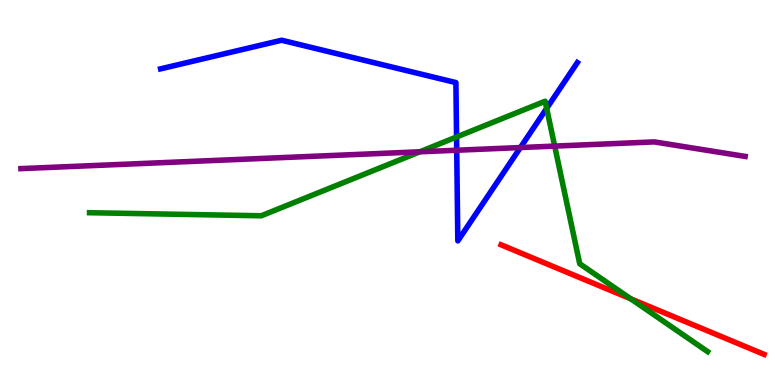[{'lines': ['blue', 'red'], 'intersections': []}, {'lines': ['green', 'red'], 'intersections': [{'x': 8.14, 'y': 2.24}]}, {'lines': ['purple', 'red'], 'intersections': []}, {'lines': ['blue', 'green'], 'intersections': [{'x': 5.89, 'y': 6.44}, {'x': 7.05, 'y': 7.19}]}, {'lines': ['blue', 'purple'], 'intersections': [{'x': 5.89, 'y': 6.1}, {'x': 6.71, 'y': 6.17}]}, {'lines': ['green', 'purple'], 'intersections': [{'x': 5.42, 'y': 6.06}, {'x': 7.16, 'y': 6.21}]}]